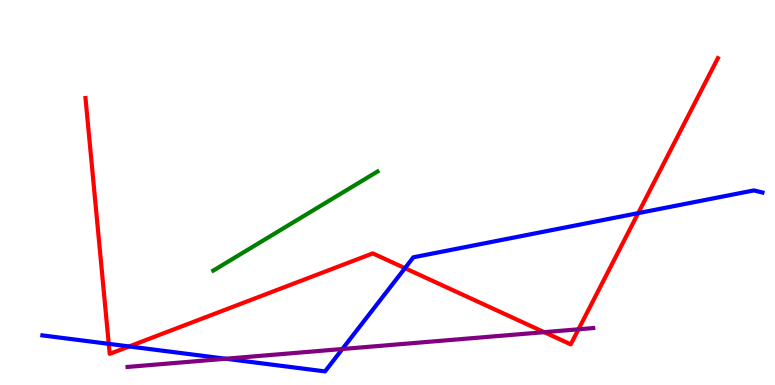[{'lines': ['blue', 'red'], 'intersections': [{'x': 1.4, 'y': 1.07}, {'x': 1.67, 'y': 1.0}, {'x': 5.23, 'y': 3.03}, {'x': 8.23, 'y': 4.46}]}, {'lines': ['green', 'red'], 'intersections': []}, {'lines': ['purple', 'red'], 'intersections': [{'x': 7.02, 'y': 1.37}, {'x': 7.46, 'y': 1.45}]}, {'lines': ['blue', 'green'], 'intersections': []}, {'lines': ['blue', 'purple'], 'intersections': [{'x': 2.91, 'y': 0.682}, {'x': 4.42, 'y': 0.935}]}, {'lines': ['green', 'purple'], 'intersections': []}]